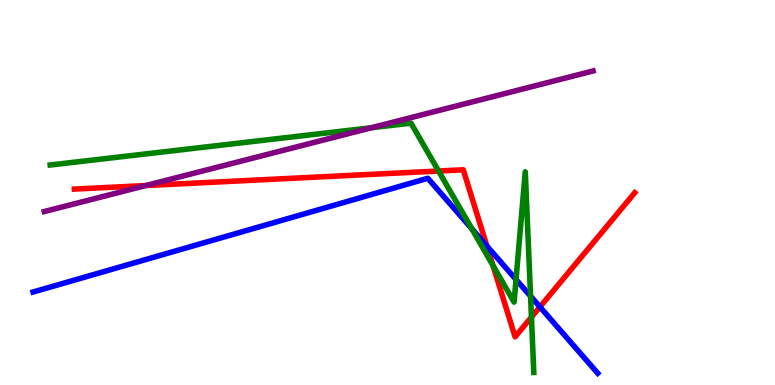[{'lines': ['blue', 'red'], 'intersections': [{'x': 6.28, 'y': 3.61}, {'x': 6.97, 'y': 2.03}]}, {'lines': ['green', 'red'], 'intersections': [{'x': 5.66, 'y': 5.56}, {'x': 6.36, 'y': 3.11}, {'x': 6.86, 'y': 1.76}]}, {'lines': ['purple', 'red'], 'intersections': [{'x': 1.88, 'y': 5.18}]}, {'lines': ['blue', 'green'], 'intersections': [{'x': 6.09, 'y': 4.06}, {'x': 6.66, 'y': 2.74}, {'x': 6.85, 'y': 2.31}]}, {'lines': ['blue', 'purple'], 'intersections': []}, {'lines': ['green', 'purple'], 'intersections': [{'x': 4.79, 'y': 6.68}]}]